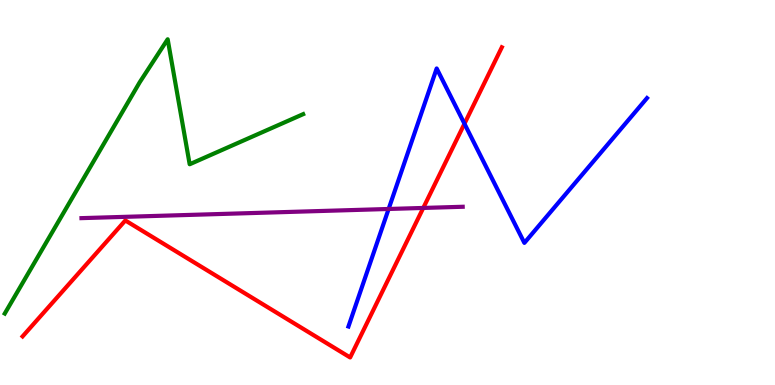[{'lines': ['blue', 'red'], 'intersections': [{'x': 5.99, 'y': 6.79}]}, {'lines': ['green', 'red'], 'intersections': []}, {'lines': ['purple', 'red'], 'intersections': [{'x': 5.46, 'y': 4.6}]}, {'lines': ['blue', 'green'], 'intersections': []}, {'lines': ['blue', 'purple'], 'intersections': [{'x': 5.01, 'y': 4.57}]}, {'lines': ['green', 'purple'], 'intersections': []}]